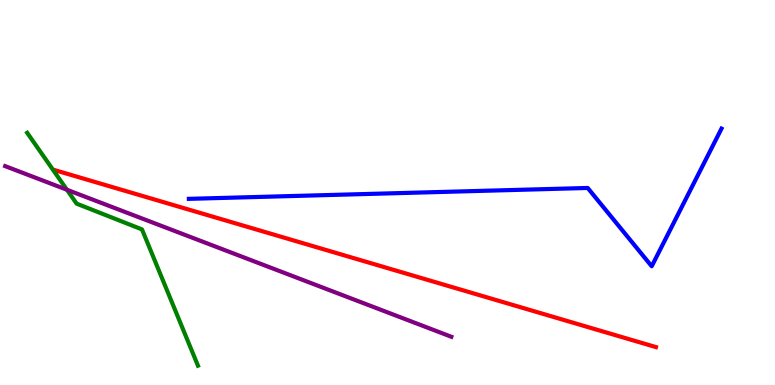[{'lines': ['blue', 'red'], 'intersections': []}, {'lines': ['green', 'red'], 'intersections': []}, {'lines': ['purple', 'red'], 'intersections': []}, {'lines': ['blue', 'green'], 'intersections': []}, {'lines': ['blue', 'purple'], 'intersections': []}, {'lines': ['green', 'purple'], 'intersections': [{'x': 0.864, 'y': 5.07}]}]